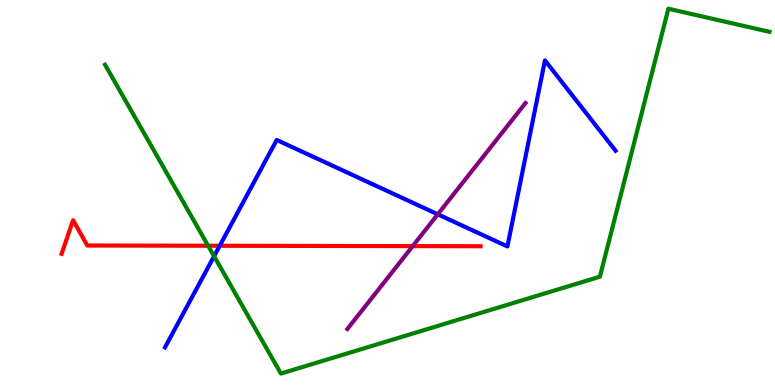[{'lines': ['blue', 'red'], 'intersections': [{'x': 2.84, 'y': 3.62}]}, {'lines': ['green', 'red'], 'intersections': [{'x': 2.69, 'y': 3.62}]}, {'lines': ['purple', 'red'], 'intersections': [{'x': 5.33, 'y': 3.61}]}, {'lines': ['blue', 'green'], 'intersections': [{'x': 2.76, 'y': 3.34}]}, {'lines': ['blue', 'purple'], 'intersections': [{'x': 5.65, 'y': 4.43}]}, {'lines': ['green', 'purple'], 'intersections': []}]